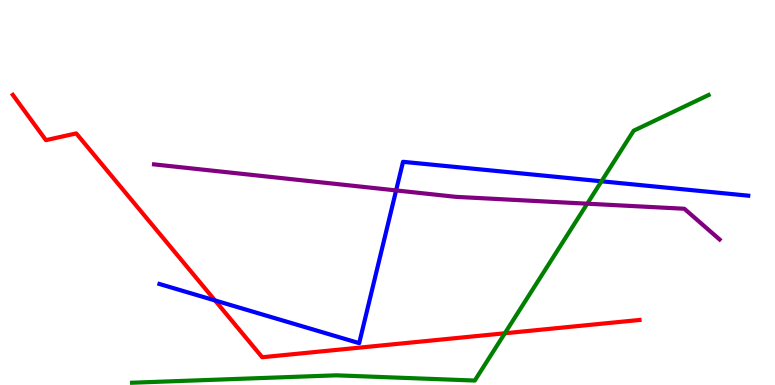[{'lines': ['blue', 'red'], 'intersections': [{'x': 2.77, 'y': 2.2}]}, {'lines': ['green', 'red'], 'intersections': [{'x': 6.51, 'y': 1.34}]}, {'lines': ['purple', 'red'], 'intersections': []}, {'lines': ['blue', 'green'], 'intersections': [{'x': 7.76, 'y': 5.29}]}, {'lines': ['blue', 'purple'], 'intersections': [{'x': 5.11, 'y': 5.05}]}, {'lines': ['green', 'purple'], 'intersections': [{'x': 7.58, 'y': 4.71}]}]